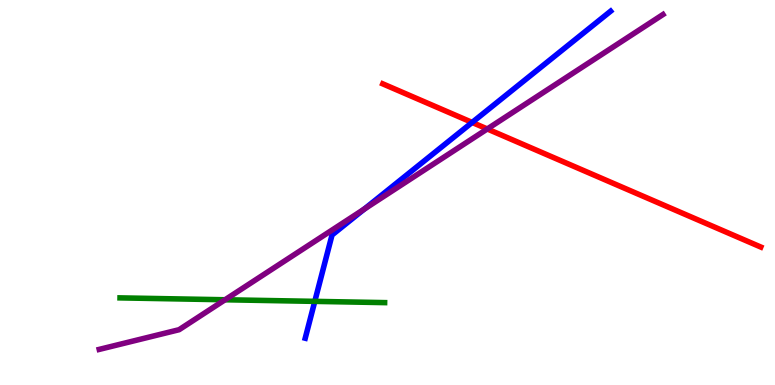[{'lines': ['blue', 'red'], 'intersections': [{'x': 6.09, 'y': 6.82}]}, {'lines': ['green', 'red'], 'intersections': []}, {'lines': ['purple', 'red'], 'intersections': [{'x': 6.29, 'y': 6.65}]}, {'lines': ['blue', 'green'], 'intersections': [{'x': 4.06, 'y': 2.17}]}, {'lines': ['blue', 'purple'], 'intersections': [{'x': 4.7, 'y': 4.57}]}, {'lines': ['green', 'purple'], 'intersections': [{'x': 2.9, 'y': 2.21}]}]